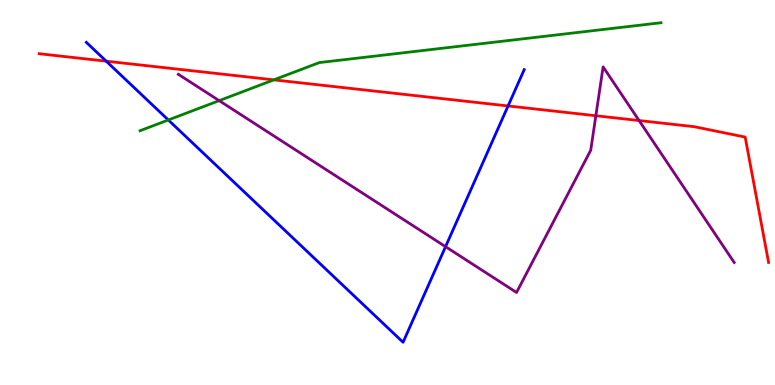[{'lines': ['blue', 'red'], 'intersections': [{'x': 1.37, 'y': 8.41}, {'x': 6.56, 'y': 7.25}]}, {'lines': ['green', 'red'], 'intersections': [{'x': 3.53, 'y': 7.93}]}, {'lines': ['purple', 'red'], 'intersections': [{'x': 7.69, 'y': 6.99}, {'x': 8.25, 'y': 6.87}]}, {'lines': ['blue', 'green'], 'intersections': [{'x': 2.17, 'y': 6.88}]}, {'lines': ['blue', 'purple'], 'intersections': [{'x': 5.75, 'y': 3.59}]}, {'lines': ['green', 'purple'], 'intersections': [{'x': 2.83, 'y': 7.39}]}]